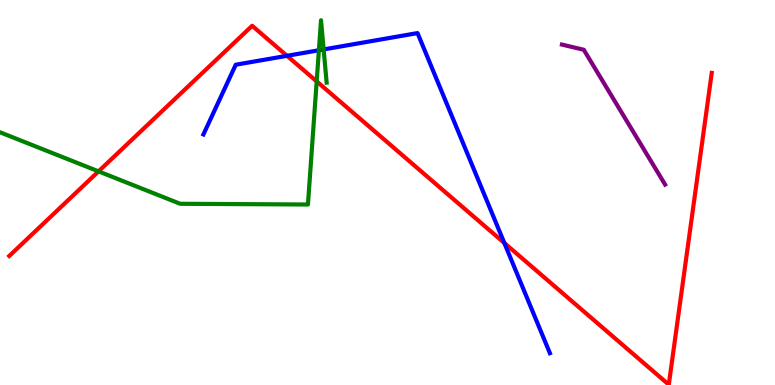[{'lines': ['blue', 'red'], 'intersections': [{'x': 3.7, 'y': 8.55}, {'x': 6.51, 'y': 3.69}]}, {'lines': ['green', 'red'], 'intersections': [{'x': 1.27, 'y': 5.55}, {'x': 4.09, 'y': 7.89}]}, {'lines': ['purple', 'red'], 'intersections': []}, {'lines': ['blue', 'green'], 'intersections': [{'x': 4.11, 'y': 8.69}, {'x': 4.18, 'y': 8.72}]}, {'lines': ['blue', 'purple'], 'intersections': []}, {'lines': ['green', 'purple'], 'intersections': []}]